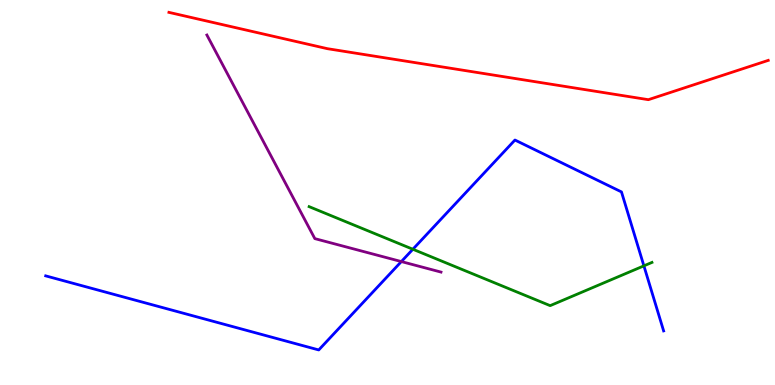[{'lines': ['blue', 'red'], 'intersections': []}, {'lines': ['green', 'red'], 'intersections': []}, {'lines': ['purple', 'red'], 'intersections': []}, {'lines': ['blue', 'green'], 'intersections': [{'x': 5.33, 'y': 3.53}, {'x': 8.31, 'y': 3.09}]}, {'lines': ['blue', 'purple'], 'intersections': [{'x': 5.18, 'y': 3.21}]}, {'lines': ['green', 'purple'], 'intersections': []}]